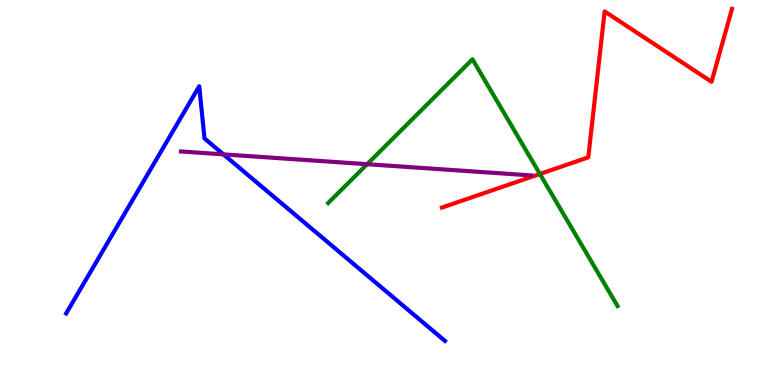[{'lines': ['blue', 'red'], 'intersections': []}, {'lines': ['green', 'red'], 'intersections': [{'x': 6.97, 'y': 5.48}]}, {'lines': ['purple', 'red'], 'intersections': []}, {'lines': ['blue', 'green'], 'intersections': []}, {'lines': ['blue', 'purple'], 'intersections': [{'x': 2.88, 'y': 5.99}]}, {'lines': ['green', 'purple'], 'intersections': [{'x': 4.74, 'y': 5.73}]}]